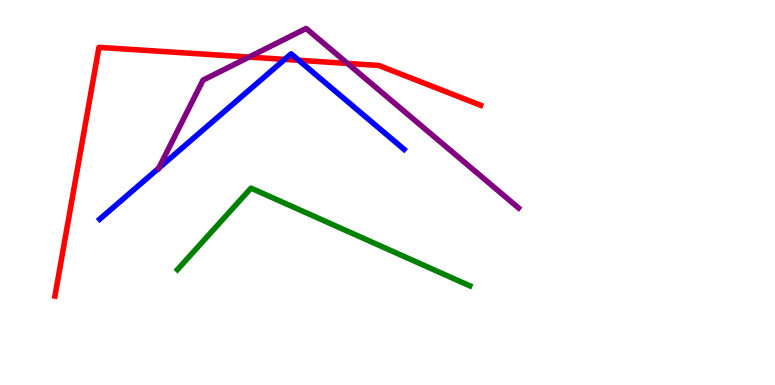[{'lines': ['blue', 'red'], 'intersections': [{'x': 3.67, 'y': 8.46}, {'x': 3.85, 'y': 8.43}]}, {'lines': ['green', 'red'], 'intersections': []}, {'lines': ['purple', 'red'], 'intersections': [{'x': 3.21, 'y': 8.52}, {'x': 4.48, 'y': 8.35}]}, {'lines': ['blue', 'green'], 'intersections': []}, {'lines': ['blue', 'purple'], 'intersections': [{'x': 2.05, 'y': 5.63}]}, {'lines': ['green', 'purple'], 'intersections': []}]